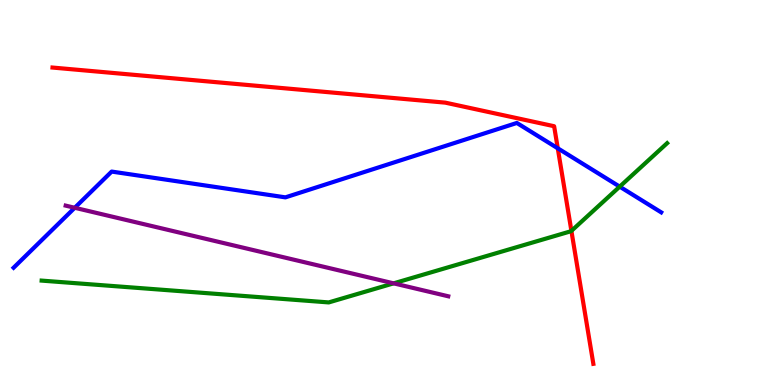[{'lines': ['blue', 'red'], 'intersections': [{'x': 7.2, 'y': 6.15}]}, {'lines': ['green', 'red'], 'intersections': [{'x': 7.37, 'y': 4.0}]}, {'lines': ['purple', 'red'], 'intersections': []}, {'lines': ['blue', 'green'], 'intersections': [{'x': 8.0, 'y': 5.15}]}, {'lines': ['blue', 'purple'], 'intersections': [{'x': 0.964, 'y': 4.6}]}, {'lines': ['green', 'purple'], 'intersections': [{'x': 5.08, 'y': 2.64}]}]